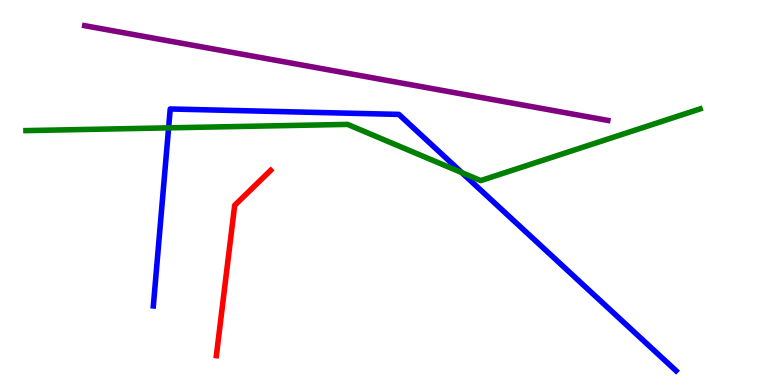[{'lines': ['blue', 'red'], 'intersections': []}, {'lines': ['green', 'red'], 'intersections': []}, {'lines': ['purple', 'red'], 'intersections': []}, {'lines': ['blue', 'green'], 'intersections': [{'x': 2.18, 'y': 6.68}, {'x': 5.96, 'y': 5.52}]}, {'lines': ['blue', 'purple'], 'intersections': []}, {'lines': ['green', 'purple'], 'intersections': []}]